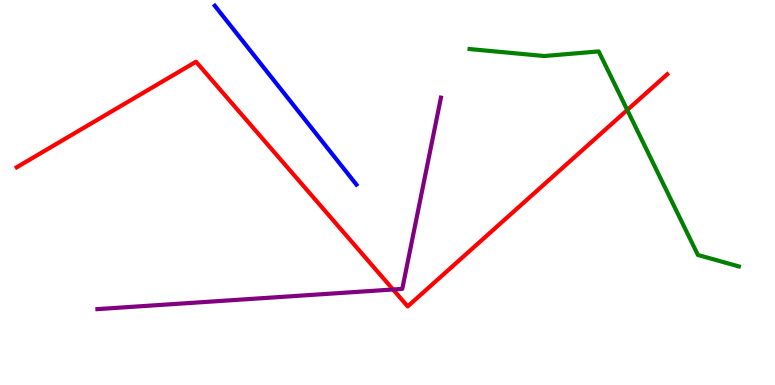[{'lines': ['blue', 'red'], 'intersections': []}, {'lines': ['green', 'red'], 'intersections': [{'x': 8.09, 'y': 7.14}]}, {'lines': ['purple', 'red'], 'intersections': [{'x': 5.07, 'y': 2.48}]}, {'lines': ['blue', 'green'], 'intersections': []}, {'lines': ['blue', 'purple'], 'intersections': []}, {'lines': ['green', 'purple'], 'intersections': []}]